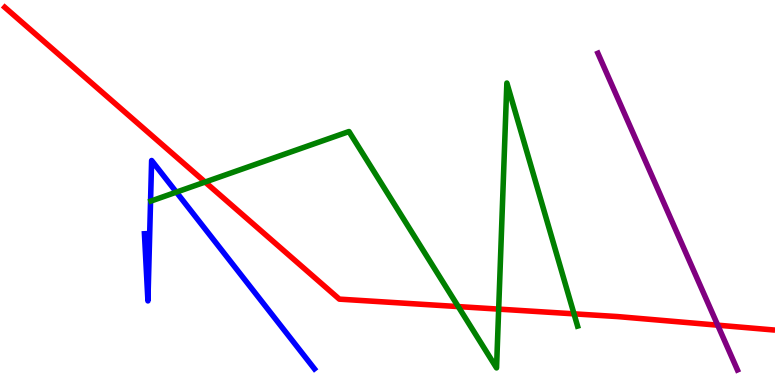[{'lines': ['blue', 'red'], 'intersections': []}, {'lines': ['green', 'red'], 'intersections': [{'x': 2.65, 'y': 5.27}, {'x': 5.91, 'y': 2.04}, {'x': 6.43, 'y': 1.97}, {'x': 7.41, 'y': 1.85}]}, {'lines': ['purple', 'red'], 'intersections': [{'x': 9.26, 'y': 1.55}]}, {'lines': ['blue', 'green'], 'intersections': [{'x': 2.28, 'y': 5.01}]}, {'lines': ['blue', 'purple'], 'intersections': []}, {'lines': ['green', 'purple'], 'intersections': []}]